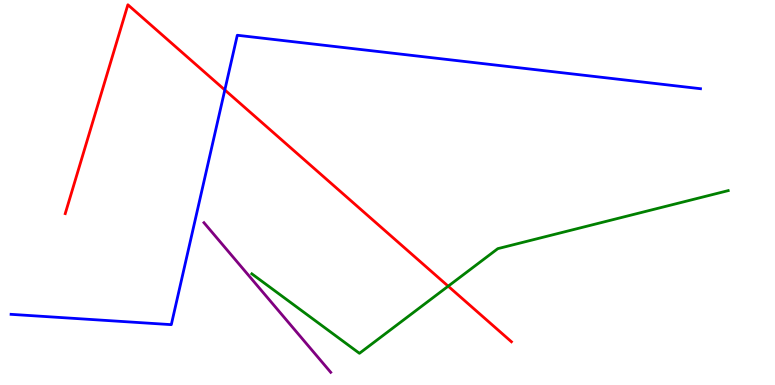[{'lines': ['blue', 'red'], 'intersections': [{'x': 2.9, 'y': 7.66}]}, {'lines': ['green', 'red'], 'intersections': [{'x': 5.78, 'y': 2.57}]}, {'lines': ['purple', 'red'], 'intersections': []}, {'lines': ['blue', 'green'], 'intersections': []}, {'lines': ['blue', 'purple'], 'intersections': []}, {'lines': ['green', 'purple'], 'intersections': []}]